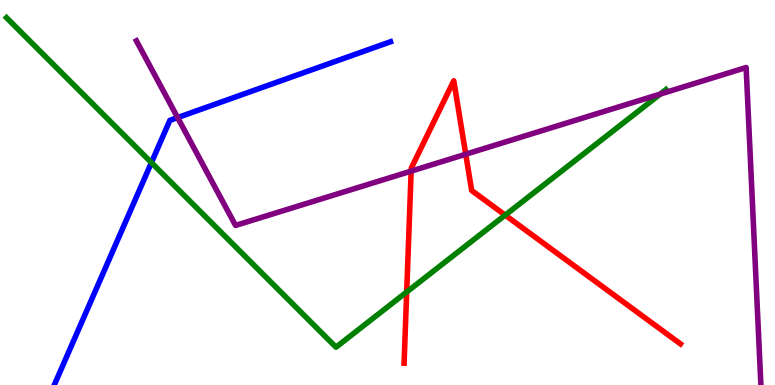[{'lines': ['blue', 'red'], 'intersections': []}, {'lines': ['green', 'red'], 'intersections': [{'x': 5.25, 'y': 2.42}, {'x': 6.52, 'y': 4.41}]}, {'lines': ['purple', 'red'], 'intersections': [{'x': 5.31, 'y': 5.56}, {'x': 6.01, 'y': 5.99}]}, {'lines': ['blue', 'green'], 'intersections': [{'x': 1.95, 'y': 5.78}]}, {'lines': ['blue', 'purple'], 'intersections': [{'x': 2.29, 'y': 6.95}]}, {'lines': ['green', 'purple'], 'intersections': [{'x': 8.52, 'y': 7.56}]}]